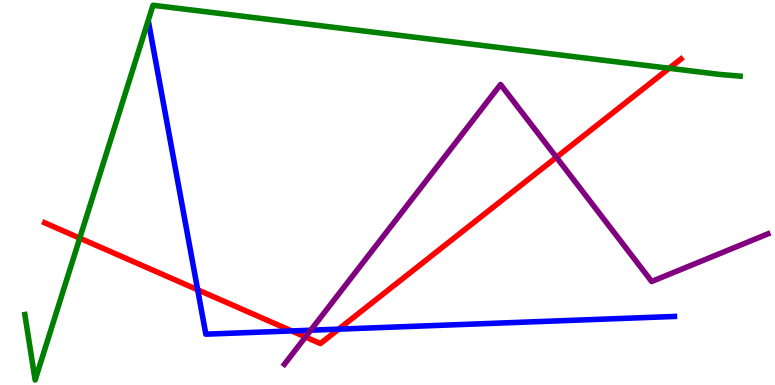[{'lines': ['blue', 'red'], 'intersections': [{'x': 2.55, 'y': 2.47}, {'x': 3.76, 'y': 1.4}, {'x': 4.37, 'y': 1.45}]}, {'lines': ['green', 'red'], 'intersections': [{'x': 1.03, 'y': 3.81}, {'x': 8.63, 'y': 8.23}]}, {'lines': ['purple', 'red'], 'intersections': [{'x': 3.94, 'y': 1.25}, {'x': 7.18, 'y': 5.91}]}, {'lines': ['blue', 'green'], 'intersections': []}, {'lines': ['blue', 'purple'], 'intersections': [{'x': 4.01, 'y': 1.42}]}, {'lines': ['green', 'purple'], 'intersections': []}]